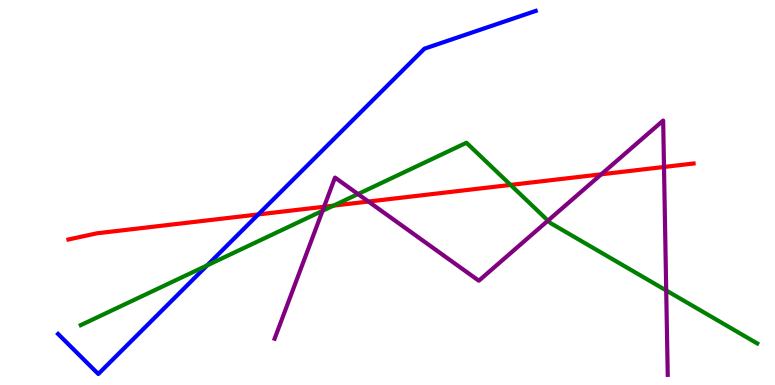[{'lines': ['blue', 'red'], 'intersections': [{'x': 3.33, 'y': 4.43}]}, {'lines': ['green', 'red'], 'intersections': [{'x': 4.3, 'y': 4.66}, {'x': 6.59, 'y': 5.2}]}, {'lines': ['purple', 'red'], 'intersections': [{'x': 4.18, 'y': 4.63}, {'x': 4.75, 'y': 4.77}, {'x': 7.76, 'y': 5.47}, {'x': 8.57, 'y': 5.66}]}, {'lines': ['blue', 'green'], 'intersections': [{'x': 2.67, 'y': 3.11}]}, {'lines': ['blue', 'purple'], 'intersections': []}, {'lines': ['green', 'purple'], 'intersections': [{'x': 4.16, 'y': 4.52}, {'x': 4.62, 'y': 4.96}, {'x': 7.07, 'y': 4.27}, {'x': 8.6, 'y': 2.46}]}]